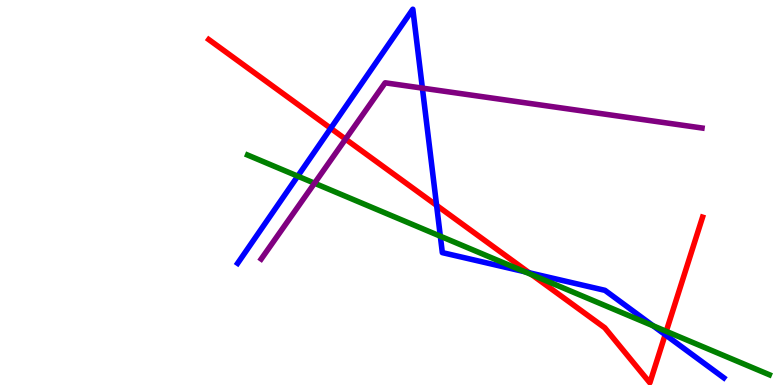[{'lines': ['blue', 'red'], 'intersections': [{'x': 4.27, 'y': 6.67}, {'x': 5.63, 'y': 4.67}, {'x': 6.83, 'y': 2.92}, {'x': 8.58, 'y': 1.31}]}, {'lines': ['green', 'red'], 'intersections': [{'x': 6.86, 'y': 2.86}, {'x': 8.6, 'y': 1.39}]}, {'lines': ['purple', 'red'], 'intersections': [{'x': 4.46, 'y': 6.39}]}, {'lines': ['blue', 'green'], 'intersections': [{'x': 3.84, 'y': 5.42}, {'x': 5.68, 'y': 3.86}, {'x': 6.77, 'y': 2.94}, {'x': 8.43, 'y': 1.54}]}, {'lines': ['blue', 'purple'], 'intersections': [{'x': 5.45, 'y': 7.71}]}, {'lines': ['green', 'purple'], 'intersections': [{'x': 4.06, 'y': 5.24}]}]